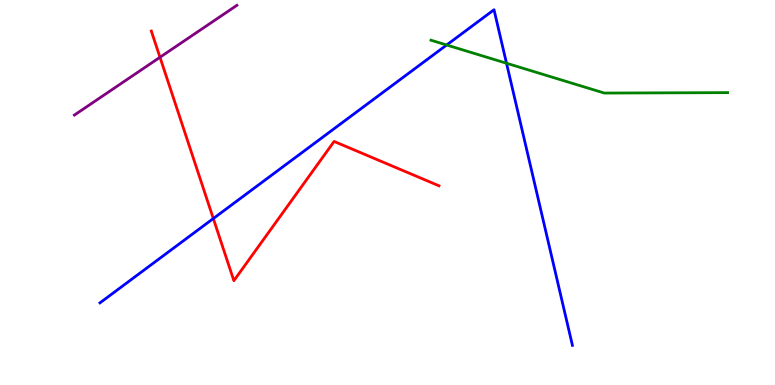[{'lines': ['blue', 'red'], 'intersections': [{'x': 2.75, 'y': 4.32}]}, {'lines': ['green', 'red'], 'intersections': []}, {'lines': ['purple', 'red'], 'intersections': [{'x': 2.06, 'y': 8.51}]}, {'lines': ['blue', 'green'], 'intersections': [{'x': 5.76, 'y': 8.83}, {'x': 6.54, 'y': 8.36}]}, {'lines': ['blue', 'purple'], 'intersections': []}, {'lines': ['green', 'purple'], 'intersections': []}]